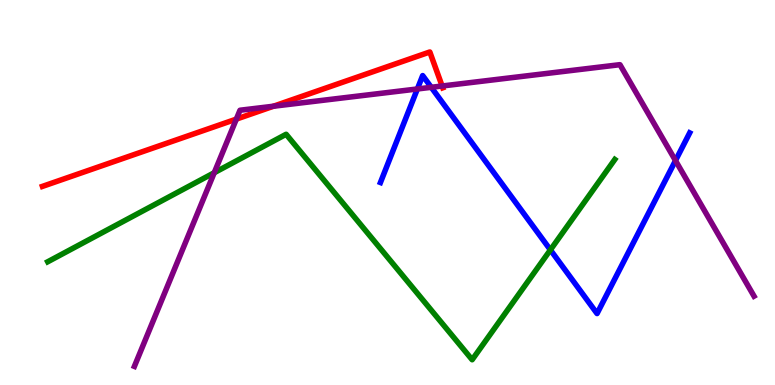[{'lines': ['blue', 'red'], 'intersections': []}, {'lines': ['green', 'red'], 'intersections': []}, {'lines': ['purple', 'red'], 'intersections': [{'x': 3.05, 'y': 6.91}, {'x': 3.53, 'y': 7.24}, {'x': 5.7, 'y': 7.77}]}, {'lines': ['blue', 'green'], 'intersections': [{'x': 7.1, 'y': 3.51}]}, {'lines': ['blue', 'purple'], 'intersections': [{'x': 5.39, 'y': 7.69}, {'x': 5.56, 'y': 7.73}, {'x': 8.72, 'y': 5.83}]}, {'lines': ['green', 'purple'], 'intersections': [{'x': 2.76, 'y': 5.51}]}]